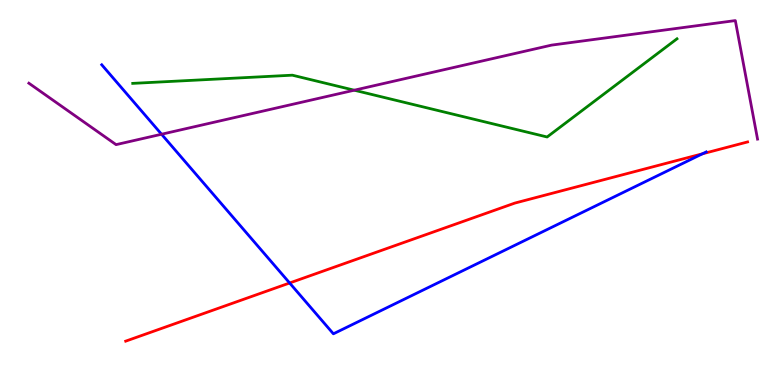[{'lines': ['blue', 'red'], 'intersections': [{'x': 3.74, 'y': 2.65}, {'x': 9.06, 'y': 6.01}]}, {'lines': ['green', 'red'], 'intersections': []}, {'lines': ['purple', 'red'], 'intersections': []}, {'lines': ['blue', 'green'], 'intersections': []}, {'lines': ['blue', 'purple'], 'intersections': [{'x': 2.08, 'y': 6.51}]}, {'lines': ['green', 'purple'], 'intersections': [{'x': 4.57, 'y': 7.66}]}]